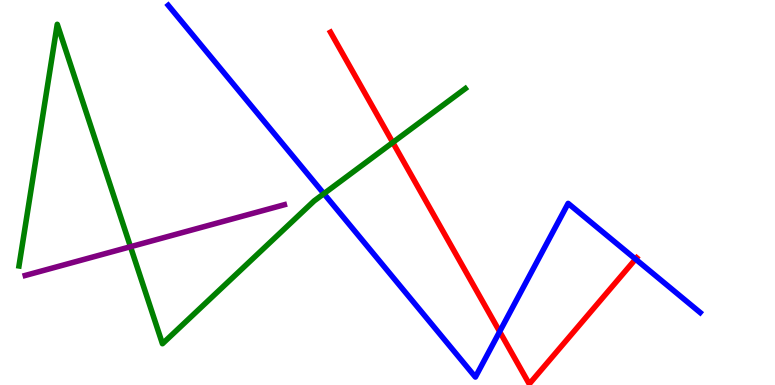[{'lines': ['blue', 'red'], 'intersections': [{'x': 6.45, 'y': 1.39}, {'x': 8.2, 'y': 3.27}]}, {'lines': ['green', 'red'], 'intersections': [{'x': 5.07, 'y': 6.3}]}, {'lines': ['purple', 'red'], 'intersections': []}, {'lines': ['blue', 'green'], 'intersections': [{'x': 4.18, 'y': 4.97}]}, {'lines': ['blue', 'purple'], 'intersections': []}, {'lines': ['green', 'purple'], 'intersections': [{'x': 1.68, 'y': 3.59}]}]